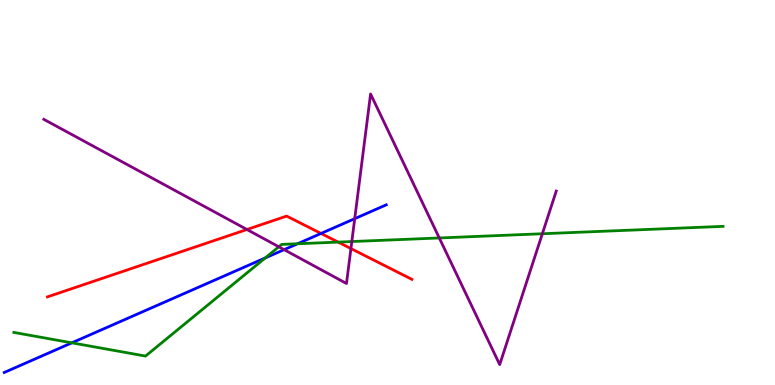[{'lines': ['blue', 'red'], 'intersections': [{'x': 4.14, 'y': 3.94}]}, {'lines': ['green', 'red'], 'intersections': [{'x': 4.36, 'y': 3.71}]}, {'lines': ['purple', 'red'], 'intersections': [{'x': 3.19, 'y': 4.04}, {'x': 4.53, 'y': 3.54}]}, {'lines': ['blue', 'green'], 'intersections': [{'x': 0.927, 'y': 1.1}, {'x': 3.42, 'y': 3.3}, {'x': 3.84, 'y': 3.67}]}, {'lines': ['blue', 'purple'], 'intersections': [{'x': 3.67, 'y': 3.52}, {'x': 4.58, 'y': 4.32}]}, {'lines': ['green', 'purple'], 'intersections': [{'x': 3.6, 'y': 3.59}, {'x': 4.54, 'y': 3.73}, {'x': 5.67, 'y': 3.82}, {'x': 7.0, 'y': 3.93}]}]